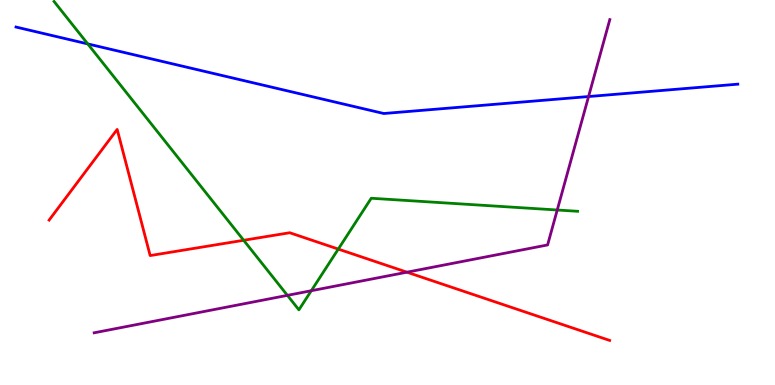[{'lines': ['blue', 'red'], 'intersections': []}, {'lines': ['green', 'red'], 'intersections': [{'x': 3.14, 'y': 3.76}, {'x': 4.37, 'y': 3.53}]}, {'lines': ['purple', 'red'], 'intersections': [{'x': 5.25, 'y': 2.93}]}, {'lines': ['blue', 'green'], 'intersections': [{'x': 1.13, 'y': 8.86}]}, {'lines': ['blue', 'purple'], 'intersections': [{'x': 7.59, 'y': 7.49}]}, {'lines': ['green', 'purple'], 'intersections': [{'x': 3.71, 'y': 2.33}, {'x': 4.02, 'y': 2.45}, {'x': 7.19, 'y': 4.55}]}]